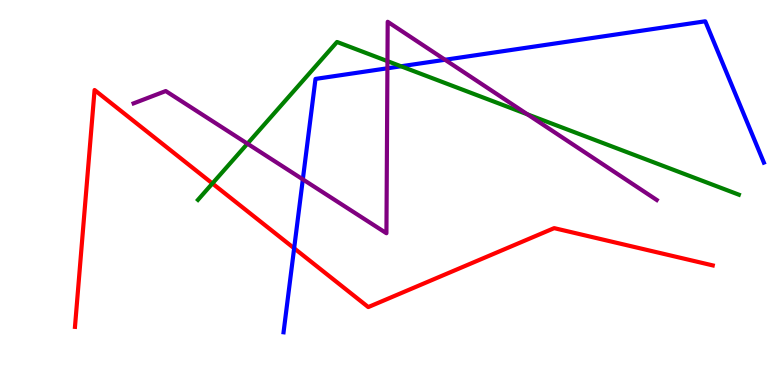[{'lines': ['blue', 'red'], 'intersections': [{'x': 3.8, 'y': 3.55}]}, {'lines': ['green', 'red'], 'intersections': [{'x': 2.74, 'y': 5.23}]}, {'lines': ['purple', 'red'], 'intersections': []}, {'lines': ['blue', 'green'], 'intersections': [{'x': 5.17, 'y': 8.28}]}, {'lines': ['blue', 'purple'], 'intersections': [{'x': 3.91, 'y': 5.34}, {'x': 5.0, 'y': 8.23}, {'x': 5.74, 'y': 8.45}]}, {'lines': ['green', 'purple'], 'intersections': [{'x': 3.19, 'y': 6.27}, {'x': 5.0, 'y': 8.41}, {'x': 6.81, 'y': 7.03}]}]